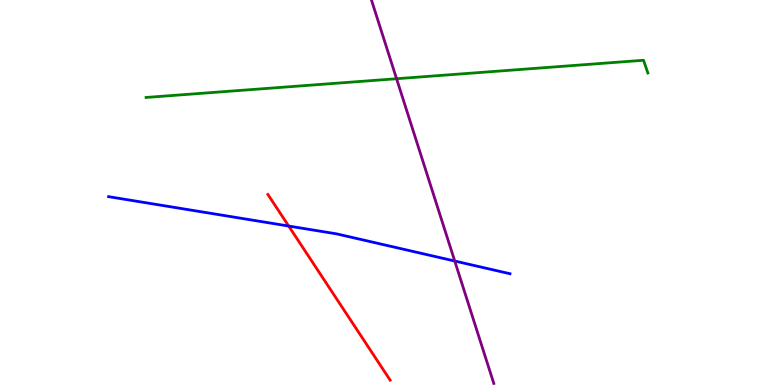[{'lines': ['blue', 'red'], 'intersections': [{'x': 3.72, 'y': 4.13}]}, {'lines': ['green', 'red'], 'intersections': []}, {'lines': ['purple', 'red'], 'intersections': []}, {'lines': ['blue', 'green'], 'intersections': []}, {'lines': ['blue', 'purple'], 'intersections': [{'x': 5.87, 'y': 3.22}]}, {'lines': ['green', 'purple'], 'intersections': [{'x': 5.12, 'y': 7.96}]}]